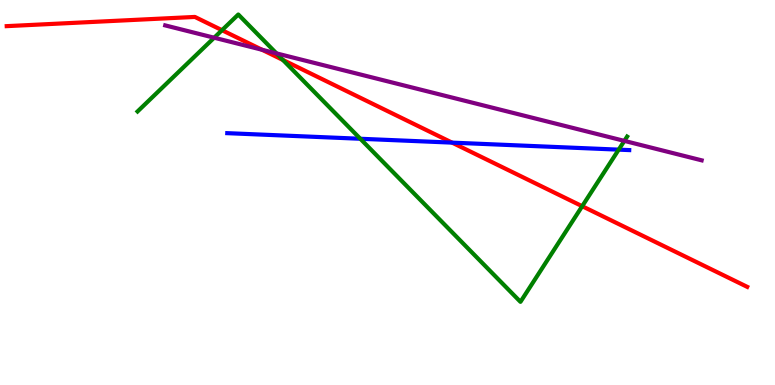[{'lines': ['blue', 'red'], 'intersections': [{'x': 5.83, 'y': 6.3}]}, {'lines': ['green', 'red'], 'intersections': [{'x': 2.86, 'y': 9.22}, {'x': 3.65, 'y': 8.44}, {'x': 7.51, 'y': 4.64}]}, {'lines': ['purple', 'red'], 'intersections': [{'x': 3.38, 'y': 8.71}]}, {'lines': ['blue', 'green'], 'intersections': [{'x': 4.65, 'y': 6.4}, {'x': 7.98, 'y': 6.11}]}, {'lines': ['blue', 'purple'], 'intersections': []}, {'lines': ['green', 'purple'], 'intersections': [{'x': 2.76, 'y': 9.02}, {'x': 3.57, 'y': 8.61}, {'x': 8.06, 'y': 6.34}]}]